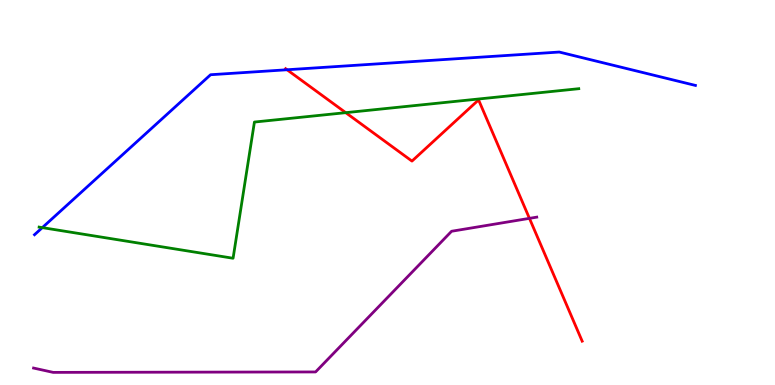[{'lines': ['blue', 'red'], 'intersections': [{'x': 3.7, 'y': 8.19}]}, {'lines': ['green', 'red'], 'intersections': [{'x': 4.46, 'y': 7.07}]}, {'lines': ['purple', 'red'], 'intersections': [{'x': 6.83, 'y': 4.33}]}, {'lines': ['blue', 'green'], 'intersections': [{'x': 0.546, 'y': 4.09}]}, {'lines': ['blue', 'purple'], 'intersections': []}, {'lines': ['green', 'purple'], 'intersections': []}]